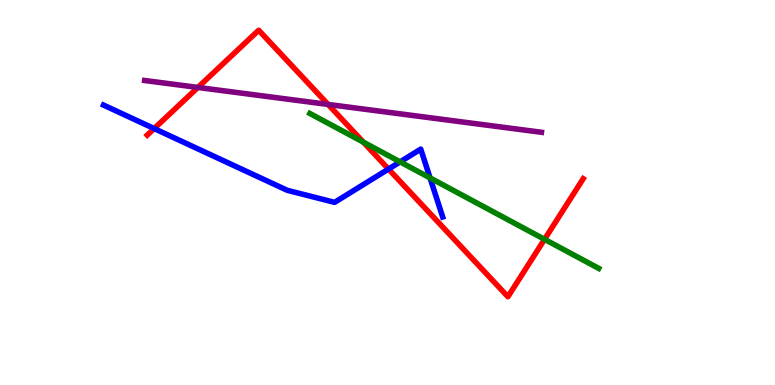[{'lines': ['blue', 'red'], 'intersections': [{'x': 1.99, 'y': 6.66}, {'x': 5.01, 'y': 5.61}]}, {'lines': ['green', 'red'], 'intersections': [{'x': 4.69, 'y': 6.31}, {'x': 7.03, 'y': 3.78}]}, {'lines': ['purple', 'red'], 'intersections': [{'x': 2.55, 'y': 7.73}, {'x': 4.23, 'y': 7.29}]}, {'lines': ['blue', 'green'], 'intersections': [{'x': 5.16, 'y': 5.8}, {'x': 5.55, 'y': 5.38}]}, {'lines': ['blue', 'purple'], 'intersections': []}, {'lines': ['green', 'purple'], 'intersections': []}]